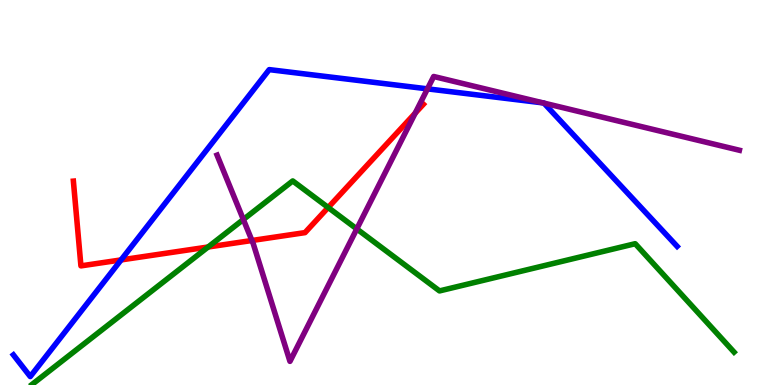[{'lines': ['blue', 'red'], 'intersections': [{'x': 1.56, 'y': 3.25}]}, {'lines': ['green', 'red'], 'intersections': [{'x': 2.69, 'y': 3.58}, {'x': 4.23, 'y': 4.61}]}, {'lines': ['purple', 'red'], 'intersections': [{'x': 3.25, 'y': 3.75}, {'x': 5.36, 'y': 7.06}]}, {'lines': ['blue', 'green'], 'intersections': []}, {'lines': ['blue', 'purple'], 'intersections': [{'x': 5.52, 'y': 7.69}, {'x': 7.01, 'y': 7.33}, {'x': 7.02, 'y': 7.32}]}, {'lines': ['green', 'purple'], 'intersections': [{'x': 3.14, 'y': 4.3}, {'x': 4.6, 'y': 4.05}]}]